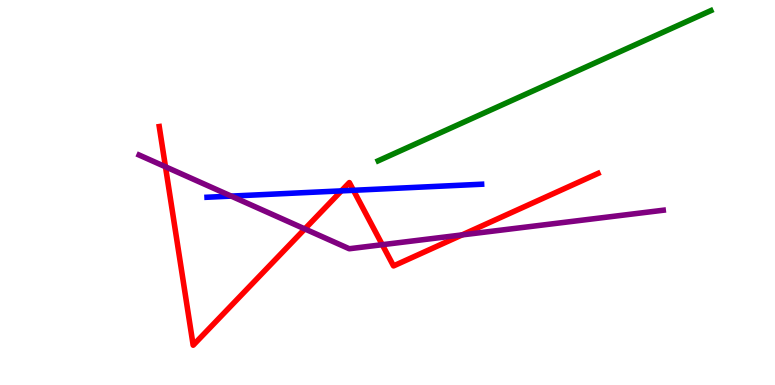[{'lines': ['blue', 'red'], 'intersections': [{'x': 4.4, 'y': 5.04}, {'x': 4.56, 'y': 5.06}]}, {'lines': ['green', 'red'], 'intersections': []}, {'lines': ['purple', 'red'], 'intersections': [{'x': 2.14, 'y': 5.67}, {'x': 3.93, 'y': 4.05}, {'x': 4.93, 'y': 3.64}, {'x': 5.96, 'y': 3.9}]}, {'lines': ['blue', 'green'], 'intersections': []}, {'lines': ['blue', 'purple'], 'intersections': [{'x': 2.98, 'y': 4.91}]}, {'lines': ['green', 'purple'], 'intersections': []}]